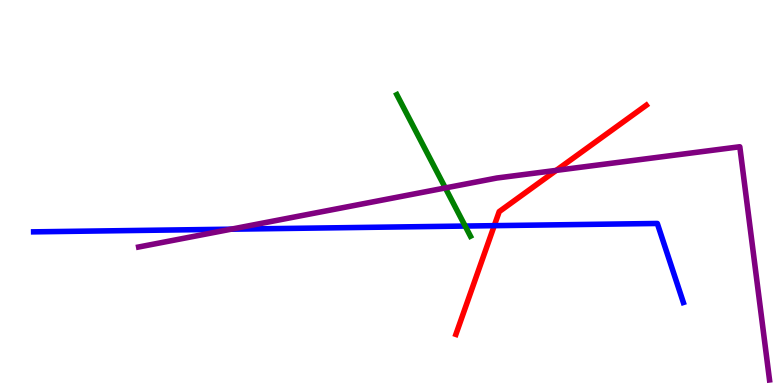[{'lines': ['blue', 'red'], 'intersections': [{'x': 6.38, 'y': 4.14}]}, {'lines': ['green', 'red'], 'intersections': []}, {'lines': ['purple', 'red'], 'intersections': [{'x': 7.18, 'y': 5.57}]}, {'lines': ['blue', 'green'], 'intersections': [{'x': 6.0, 'y': 4.13}]}, {'lines': ['blue', 'purple'], 'intersections': [{'x': 2.98, 'y': 4.05}]}, {'lines': ['green', 'purple'], 'intersections': [{'x': 5.75, 'y': 5.12}]}]